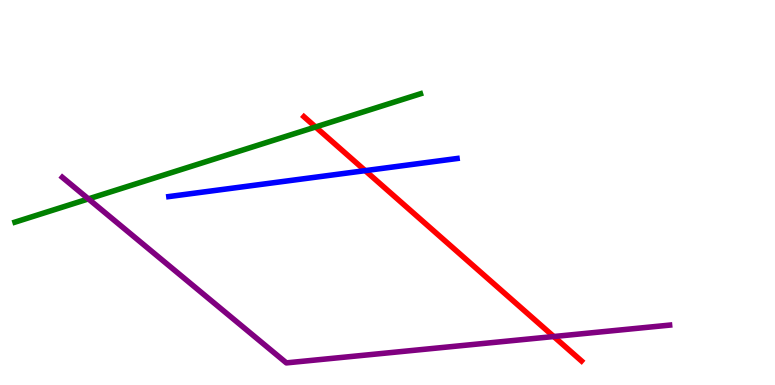[{'lines': ['blue', 'red'], 'intersections': [{'x': 4.71, 'y': 5.57}]}, {'lines': ['green', 'red'], 'intersections': [{'x': 4.07, 'y': 6.7}]}, {'lines': ['purple', 'red'], 'intersections': [{'x': 7.15, 'y': 1.26}]}, {'lines': ['blue', 'green'], 'intersections': []}, {'lines': ['blue', 'purple'], 'intersections': []}, {'lines': ['green', 'purple'], 'intersections': [{'x': 1.14, 'y': 4.83}]}]